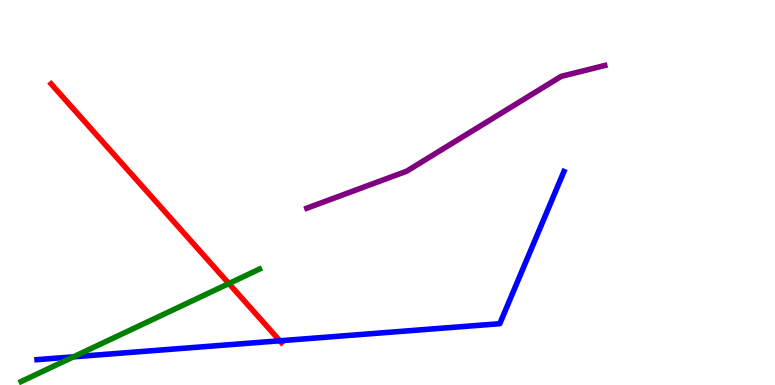[{'lines': ['blue', 'red'], 'intersections': [{'x': 3.61, 'y': 1.15}]}, {'lines': ['green', 'red'], 'intersections': [{'x': 2.95, 'y': 2.64}]}, {'lines': ['purple', 'red'], 'intersections': []}, {'lines': ['blue', 'green'], 'intersections': [{'x': 0.949, 'y': 0.732}]}, {'lines': ['blue', 'purple'], 'intersections': []}, {'lines': ['green', 'purple'], 'intersections': []}]